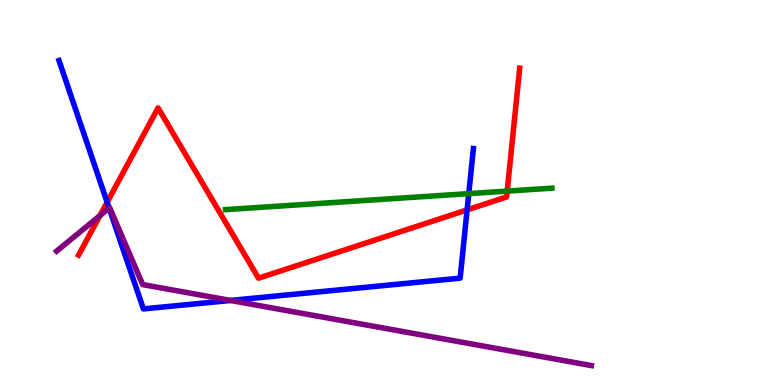[{'lines': ['blue', 'red'], 'intersections': [{'x': 1.38, 'y': 4.75}, {'x': 6.03, 'y': 4.55}]}, {'lines': ['green', 'red'], 'intersections': [{'x': 6.54, 'y': 5.04}]}, {'lines': ['purple', 'red'], 'intersections': [{'x': 1.29, 'y': 4.4}]}, {'lines': ['blue', 'green'], 'intersections': [{'x': 6.05, 'y': 4.97}]}, {'lines': ['blue', 'purple'], 'intersections': [{'x': 1.41, 'y': 4.6}, {'x': 2.97, 'y': 2.2}]}, {'lines': ['green', 'purple'], 'intersections': []}]